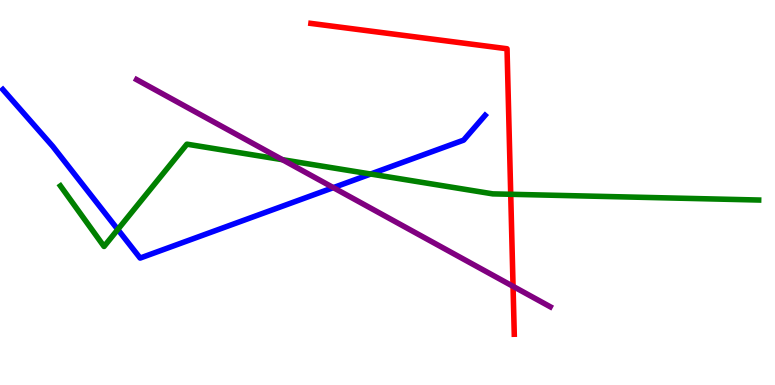[{'lines': ['blue', 'red'], 'intersections': []}, {'lines': ['green', 'red'], 'intersections': [{'x': 6.59, 'y': 4.95}]}, {'lines': ['purple', 'red'], 'intersections': [{'x': 6.62, 'y': 2.56}]}, {'lines': ['blue', 'green'], 'intersections': [{'x': 1.52, 'y': 4.04}, {'x': 4.78, 'y': 5.48}]}, {'lines': ['blue', 'purple'], 'intersections': [{'x': 4.3, 'y': 5.13}]}, {'lines': ['green', 'purple'], 'intersections': [{'x': 3.64, 'y': 5.85}]}]